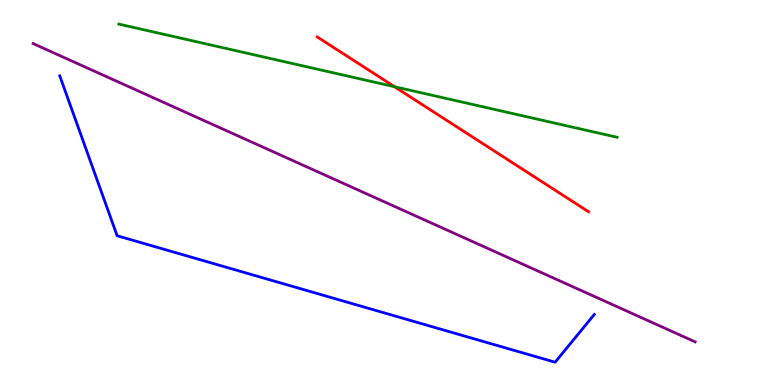[{'lines': ['blue', 'red'], 'intersections': []}, {'lines': ['green', 'red'], 'intersections': [{'x': 5.09, 'y': 7.75}]}, {'lines': ['purple', 'red'], 'intersections': []}, {'lines': ['blue', 'green'], 'intersections': []}, {'lines': ['blue', 'purple'], 'intersections': []}, {'lines': ['green', 'purple'], 'intersections': []}]